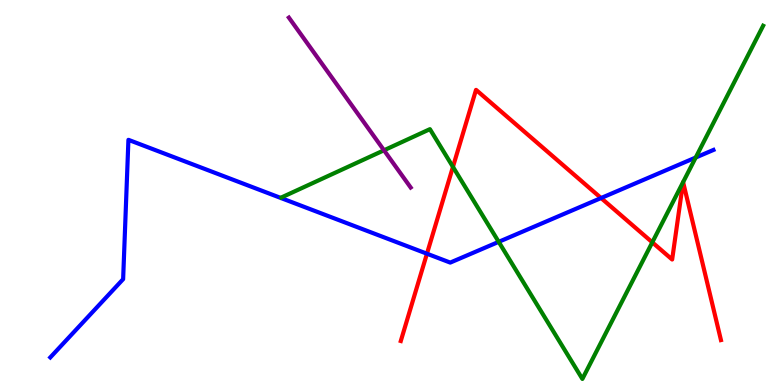[{'lines': ['blue', 'red'], 'intersections': [{'x': 5.51, 'y': 3.41}, {'x': 7.76, 'y': 4.86}]}, {'lines': ['green', 'red'], 'intersections': [{'x': 5.84, 'y': 5.67}, {'x': 8.42, 'y': 3.71}, {'x': 8.81, 'y': 5.27}, {'x': 8.81, 'y': 5.27}]}, {'lines': ['purple', 'red'], 'intersections': []}, {'lines': ['blue', 'green'], 'intersections': [{'x': 6.43, 'y': 3.72}, {'x': 8.98, 'y': 5.91}]}, {'lines': ['blue', 'purple'], 'intersections': []}, {'lines': ['green', 'purple'], 'intersections': [{'x': 4.95, 'y': 6.1}]}]